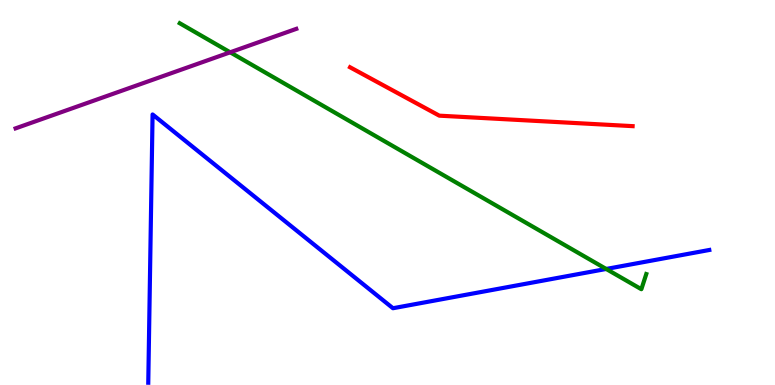[{'lines': ['blue', 'red'], 'intersections': []}, {'lines': ['green', 'red'], 'intersections': []}, {'lines': ['purple', 'red'], 'intersections': []}, {'lines': ['blue', 'green'], 'intersections': [{'x': 7.82, 'y': 3.01}]}, {'lines': ['blue', 'purple'], 'intersections': []}, {'lines': ['green', 'purple'], 'intersections': [{'x': 2.97, 'y': 8.64}]}]